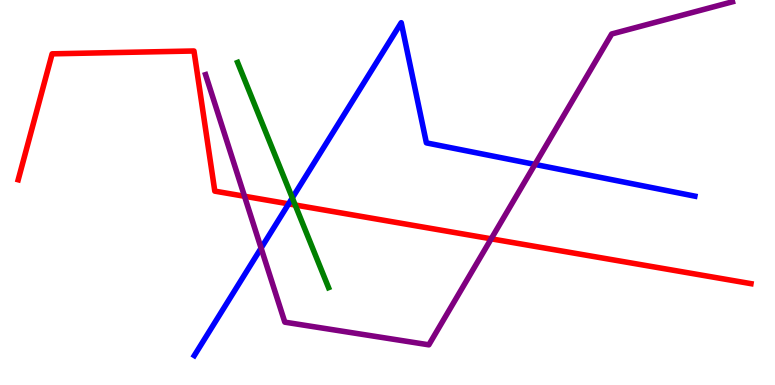[{'lines': ['blue', 'red'], 'intersections': [{'x': 3.72, 'y': 4.7}]}, {'lines': ['green', 'red'], 'intersections': [{'x': 3.81, 'y': 4.68}]}, {'lines': ['purple', 'red'], 'intersections': [{'x': 3.15, 'y': 4.9}, {'x': 6.34, 'y': 3.8}]}, {'lines': ['blue', 'green'], 'intersections': [{'x': 3.77, 'y': 4.86}]}, {'lines': ['blue', 'purple'], 'intersections': [{'x': 3.37, 'y': 3.56}, {'x': 6.9, 'y': 5.73}]}, {'lines': ['green', 'purple'], 'intersections': []}]